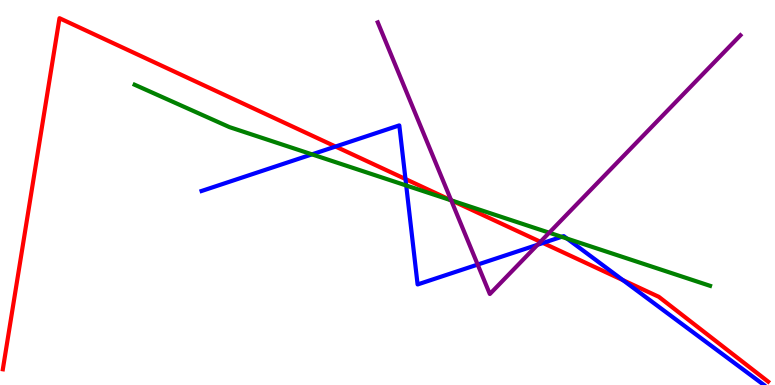[{'lines': ['blue', 'red'], 'intersections': [{'x': 4.33, 'y': 6.19}, {'x': 5.23, 'y': 5.35}, {'x': 7.01, 'y': 3.69}, {'x': 8.04, 'y': 2.72}]}, {'lines': ['green', 'red'], 'intersections': [{'x': 5.83, 'y': 4.79}]}, {'lines': ['purple', 'red'], 'intersections': [{'x': 5.82, 'y': 4.8}, {'x': 6.97, 'y': 3.72}]}, {'lines': ['blue', 'green'], 'intersections': [{'x': 4.03, 'y': 5.99}, {'x': 5.24, 'y': 5.18}, {'x': 7.25, 'y': 3.85}, {'x': 7.32, 'y': 3.8}]}, {'lines': ['blue', 'purple'], 'intersections': [{'x': 6.16, 'y': 3.13}, {'x': 6.94, 'y': 3.64}]}, {'lines': ['green', 'purple'], 'intersections': [{'x': 5.82, 'y': 4.8}, {'x': 7.09, 'y': 3.96}]}]